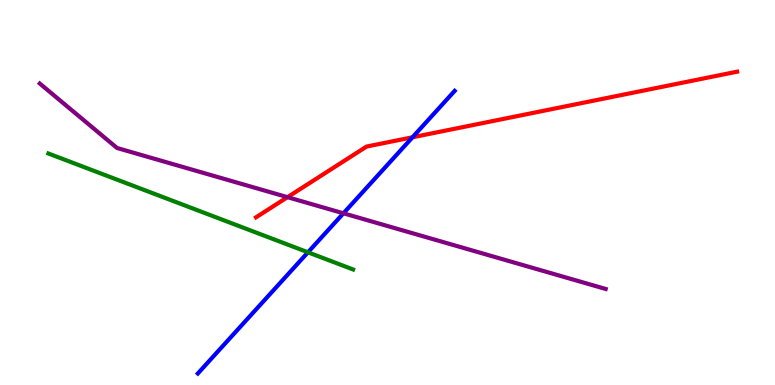[{'lines': ['blue', 'red'], 'intersections': [{'x': 5.32, 'y': 6.43}]}, {'lines': ['green', 'red'], 'intersections': []}, {'lines': ['purple', 'red'], 'intersections': [{'x': 3.71, 'y': 4.88}]}, {'lines': ['blue', 'green'], 'intersections': [{'x': 3.97, 'y': 3.45}]}, {'lines': ['blue', 'purple'], 'intersections': [{'x': 4.43, 'y': 4.46}]}, {'lines': ['green', 'purple'], 'intersections': []}]